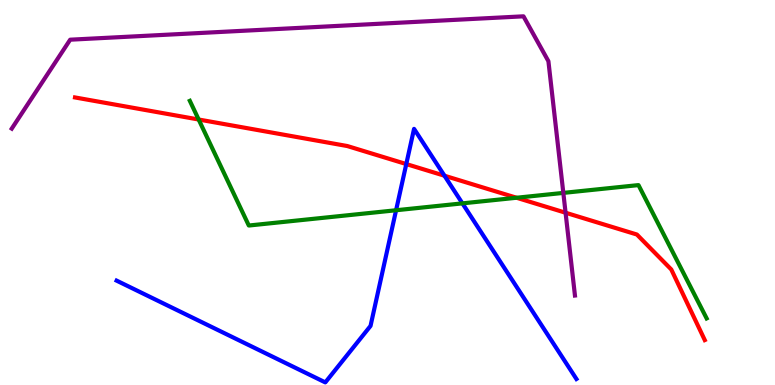[{'lines': ['blue', 'red'], 'intersections': [{'x': 5.24, 'y': 5.74}, {'x': 5.74, 'y': 5.44}]}, {'lines': ['green', 'red'], 'intersections': [{'x': 2.56, 'y': 6.9}, {'x': 6.67, 'y': 4.86}]}, {'lines': ['purple', 'red'], 'intersections': [{'x': 7.3, 'y': 4.47}]}, {'lines': ['blue', 'green'], 'intersections': [{'x': 5.11, 'y': 4.54}, {'x': 5.97, 'y': 4.72}]}, {'lines': ['blue', 'purple'], 'intersections': []}, {'lines': ['green', 'purple'], 'intersections': [{'x': 7.27, 'y': 4.99}]}]